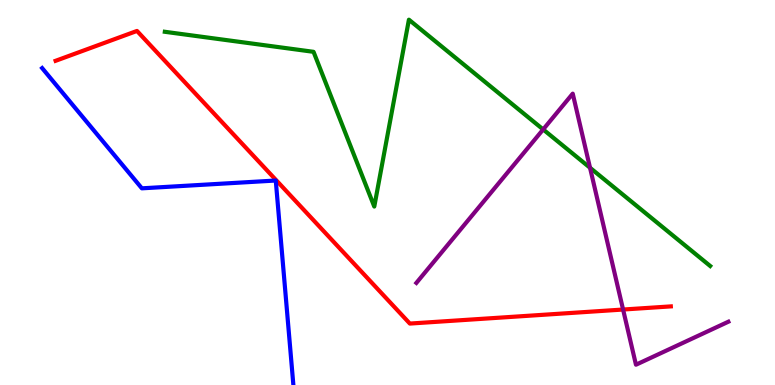[{'lines': ['blue', 'red'], 'intersections': []}, {'lines': ['green', 'red'], 'intersections': []}, {'lines': ['purple', 'red'], 'intersections': [{'x': 8.04, 'y': 1.96}]}, {'lines': ['blue', 'green'], 'intersections': []}, {'lines': ['blue', 'purple'], 'intersections': []}, {'lines': ['green', 'purple'], 'intersections': [{'x': 7.01, 'y': 6.64}, {'x': 7.61, 'y': 5.64}]}]